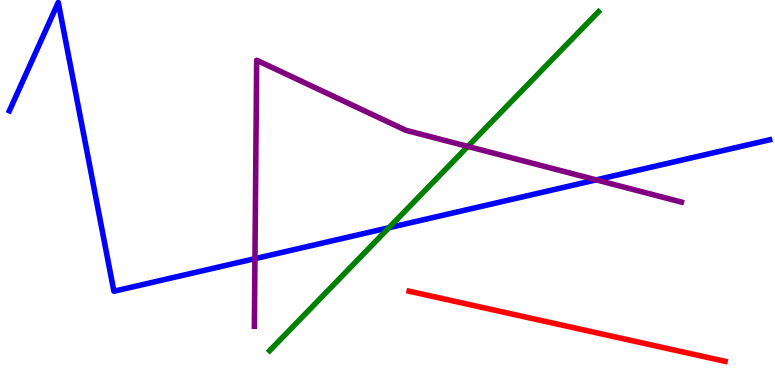[{'lines': ['blue', 'red'], 'intersections': []}, {'lines': ['green', 'red'], 'intersections': []}, {'lines': ['purple', 'red'], 'intersections': []}, {'lines': ['blue', 'green'], 'intersections': [{'x': 5.02, 'y': 4.08}]}, {'lines': ['blue', 'purple'], 'intersections': [{'x': 3.29, 'y': 3.28}, {'x': 7.69, 'y': 5.33}]}, {'lines': ['green', 'purple'], 'intersections': [{'x': 6.04, 'y': 6.2}]}]